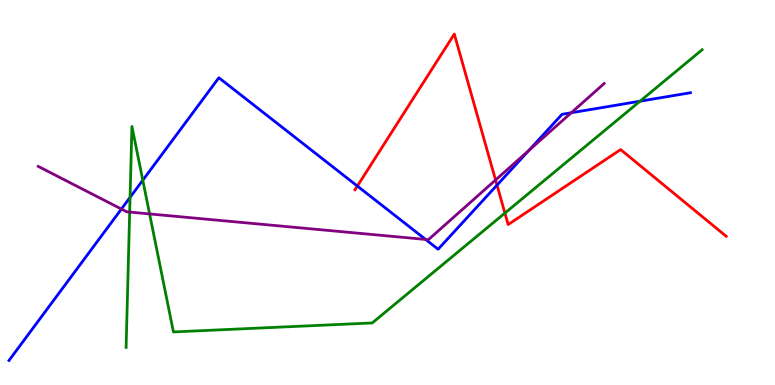[{'lines': ['blue', 'red'], 'intersections': [{'x': 4.61, 'y': 5.17}, {'x': 6.41, 'y': 5.19}]}, {'lines': ['green', 'red'], 'intersections': [{'x': 6.51, 'y': 4.47}]}, {'lines': ['purple', 'red'], 'intersections': [{'x': 6.39, 'y': 5.32}]}, {'lines': ['blue', 'green'], 'intersections': [{'x': 1.68, 'y': 4.87}, {'x': 1.84, 'y': 5.32}, {'x': 8.26, 'y': 7.37}]}, {'lines': ['blue', 'purple'], 'intersections': [{'x': 1.57, 'y': 4.57}, {'x': 5.49, 'y': 3.78}, {'x': 6.82, 'y': 6.09}, {'x': 7.37, 'y': 7.07}]}, {'lines': ['green', 'purple'], 'intersections': [{'x': 1.67, 'y': 4.49}, {'x': 1.93, 'y': 4.44}]}]